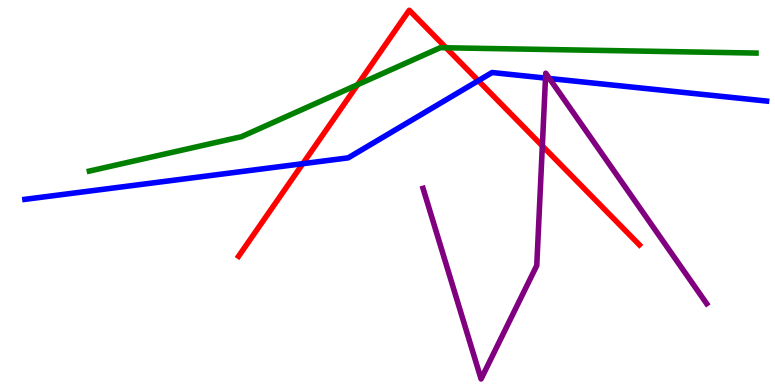[{'lines': ['blue', 'red'], 'intersections': [{'x': 3.91, 'y': 5.75}, {'x': 6.17, 'y': 7.9}]}, {'lines': ['green', 'red'], 'intersections': [{'x': 4.61, 'y': 7.8}, {'x': 5.76, 'y': 8.76}]}, {'lines': ['purple', 'red'], 'intersections': [{'x': 7.0, 'y': 6.21}]}, {'lines': ['blue', 'green'], 'intersections': []}, {'lines': ['blue', 'purple'], 'intersections': [{'x': 7.04, 'y': 7.97}, {'x': 7.09, 'y': 7.96}]}, {'lines': ['green', 'purple'], 'intersections': []}]